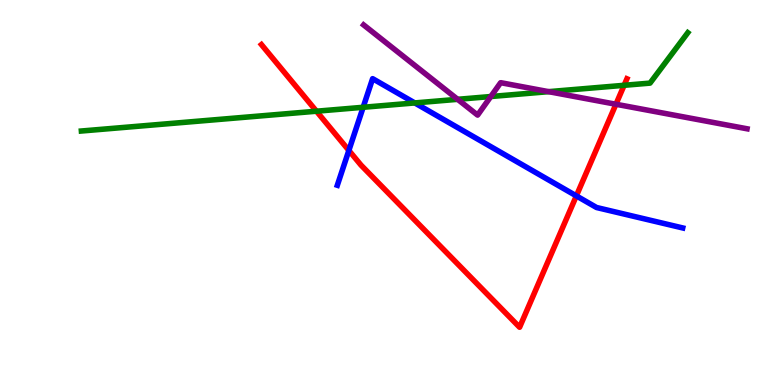[{'lines': ['blue', 'red'], 'intersections': [{'x': 4.5, 'y': 6.09}, {'x': 7.44, 'y': 4.91}]}, {'lines': ['green', 'red'], 'intersections': [{'x': 4.08, 'y': 7.11}, {'x': 8.05, 'y': 7.78}]}, {'lines': ['purple', 'red'], 'intersections': [{'x': 7.95, 'y': 7.29}]}, {'lines': ['blue', 'green'], 'intersections': [{'x': 4.69, 'y': 7.21}, {'x': 5.35, 'y': 7.33}]}, {'lines': ['blue', 'purple'], 'intersections': []}, {'lines': ['green', 'purple'], 'intersections': [{'x': 5.91, 'y': 7.42}, {'x': 6.33, 'y': 7.49}, {'x': 7.08, 'y': 7.62}]}]